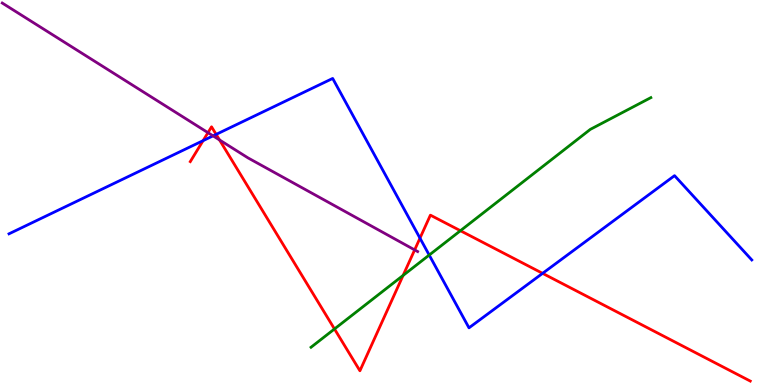[{'lines': ['blue', 'red'], 'intersections': [{'x': 2.62, 'y': 6.35}, {'x': 2.79, 'y': 6.51}, {'x': 5.42, 'y': 3.81}, {'x': 7.0, 'y': 2.9}]}, {'lines': ['green', 'red'], 'intersections': [{'x': 4.32, 'y': 1.46}, {'x': 5.2, 'y': 2.85}, {'x': 5.94, 'y': 4.01}]}, {'lines': ['purple', 'red'], 'intersections': [{'x': 2.68, 'y': 6.55}, {'x': 2.83, 'y': 6.36}, {'x': 5.35, 'y': 3.51}]}, {'lines': ['blue', 'green'], 'intersections': [{'x': 5.54, 'y': 3.38}]}, {'lines': ['blue', 'purple'], 'intersections': [{'x': 2.75, 'y': 6.47}]}, {'lines': ['green', 'purple'], 'intersections': []}]